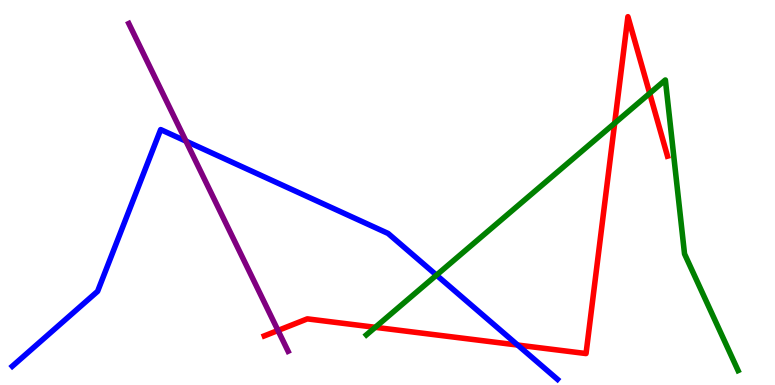[{'lines': ['blue', 'red'], 'intersections': [{'x': 6.68, 'y': 1.04}]}, {'lines': ['green', 'red'], 'intersections': [{'x': 4.84, 'y': 1.5}, {'x': 7.93, 'y': 6.8}, {'x': 8.38, 'y': 7.58}]}, {'lines': ['purple', 'red'], 'intersections': [{'x': 3.59, 'y': 1.42}]}, {'lines': ['blue', 'green'], 'intersections': [{'x': 5.63, 'y': 2.85}]}, {'lines': ['blue', 'purple'], 'intersections': [{'x': 2.4, 'y': 6.33}]}, {'lines': ['green', 'purple'], 'intersections': []}]